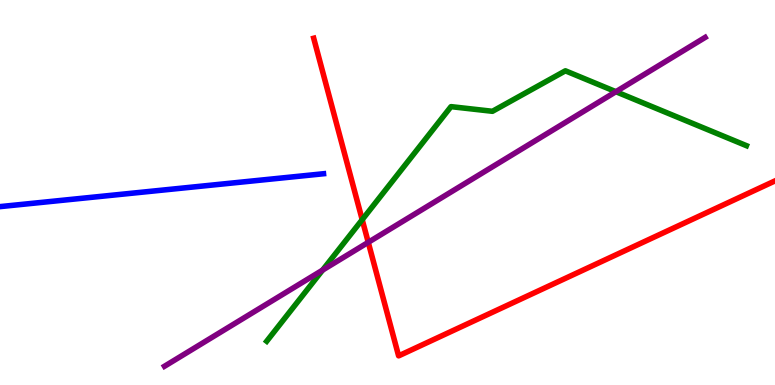[{'lines': ['blue', 'red'], 'intersections': []}, {'lines': ['green', 'red'], 'intersections': [{'x': 4.67, 'y': 4.29}]}, {'lines': ['purple', 'red'], 'intersections': [{'x': 4.75, 'y': 3.71}]}, {'lines': ['blue', 'green'], 'intersections': []}, {'lines': ['blue', 'purple'], 'intersections': []}, {'lines': ['green', 'purple'], 'intersections': [{'x': 4.16, 'y': 2.98}, {'x': 7.95, 'y': 7.62}]}]